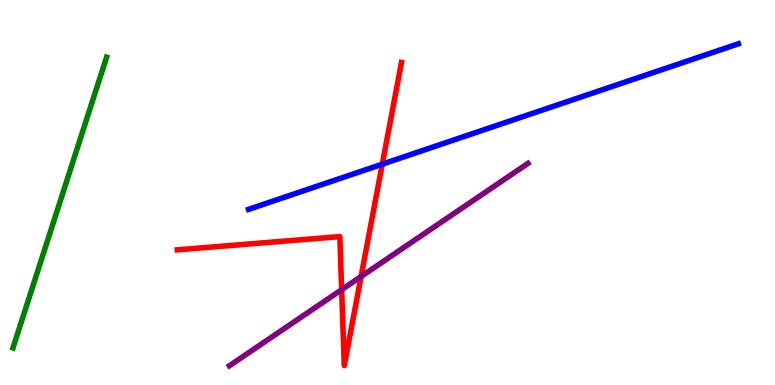[{'lines': ['blue', 'red'], 'intersections': [{'x': 4.93, 'y': 5.74}]}, {'lines': ['green', 'red'], 'intersections': []}, {'lines': ['purple', 'red'], 'intersections': [{'x': 4.41, 'y': 2.48}, {'x': 4.66, 'y': 2.82}]}, {'lines': ['blue', 'green'], 'intersections': []}, {'lines': ['blue', 'purple'], 'intersections': []}, {'lines': ['green', 'purple'], 'intersections': []}]